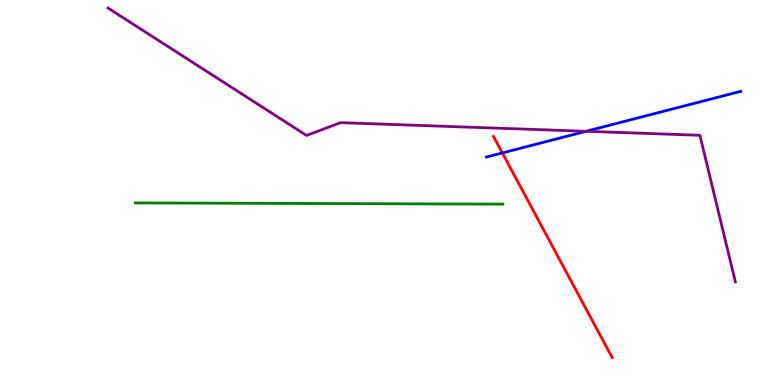[{'lines': ['blue', 'red'], 'intersections': [{'x': 6.48, 'y': 6.03}]}, {'lines': ['green', 'red'], 'intersections': []}, {'lines': ['purple', 'red'], 'intersections': []}, {'lines': ['blue', 'green'], 'intersections': []}, {'lines': ['blue', 'purple'], 'intersections': [{'x': 7.56, 'y': 6.59}]}, {'lines': ['green', 'purple'], 'intersections': []}]